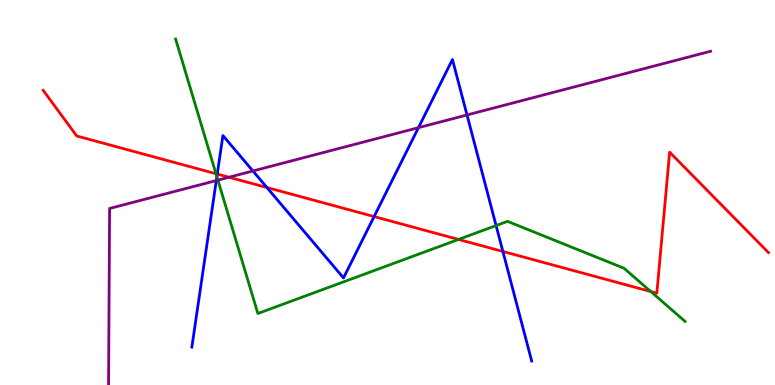[{'lines': ['blue', 'red'], 'intersections': [{'x': 2.8, 'y': 5.48}, {'x': 3.44, 'y': 5.13}, {'x': 4.83, 'y': 4.37}, {'x': 6.49, 'y': 3.47}]}, {'lines': ['green', 'red'], 'intersections': [{'x': 2.79, 'y': 5.49}, {'x': 5.92, 'y': 3.78}, {'x': 8.4, 'y': 2.43}]}, {'lines': ['purple', 'red'], 'intersections': [{'x': 2.95, 'y': 5.4}]}, {'lines': ['blue', 'green'], 'intersections': [{'x': 2.8, 'y': 5.41}, {'x': 6.4, 'y': 4.14}]}, {'lines': ['blue', 'purple'], 'intersections': [{'x': 2.79, 'y': 5.31}, {'x': 3.26, 'y': 5.56}, {'x': 5.4, 'y': 6.68}, {'x': 6.03, 'y': 7.01}]}, {'lines': ['green', 'purple'], 'intersections': [{'x': 2.81, 'y': 5.32}]}]